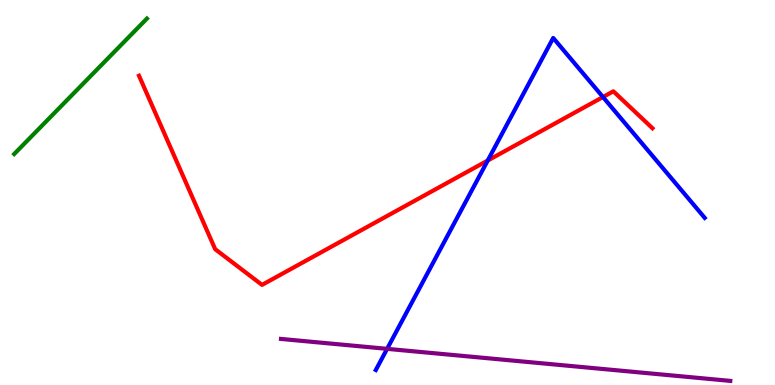[{'lines': ['blue', 'red'], 'intersections': [{'x': 6.29, 'y': 5.83}, {'x': 7.78, 'y': 7.48}]}, {'lines': ['green', 'red'], 'intersections': []}, {'lines': ['purple', 'red'], 'intersections': []}, {'lines': ['blue', 'green'], 'intersections': []}, {'lines': ['blue', 'purple'], 'intersections': [{'x': 4.99, 'y': 0.939}]}, {'lines': ['green', 'purple'], 'intersections': []}]